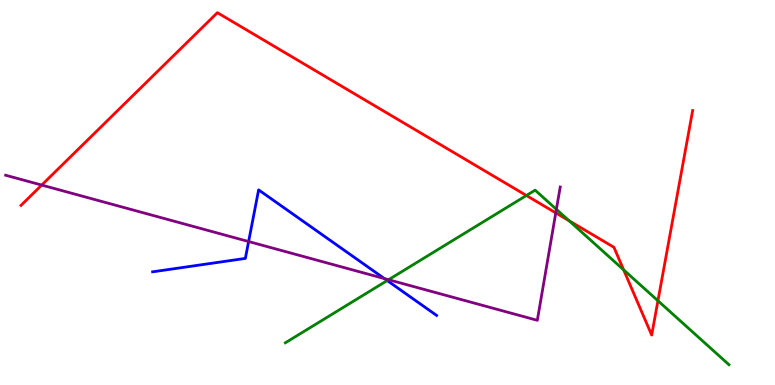[{'lines': ['blue', 'red'], 'intersections': []}, {'lines': ['green', 'red'], 'intersections': [{'x': 6.79, 'y': 4.92}, {'x': 7.34, 'y': 4.27}, {'x': 8.05, 'y': 2.99}, {'x': 8.49, 'y': 2.19}]}, {'lines': ['purple', 'red'], 'intersections': [{'x': 0.538, 'y': 5.19}, {'x': 7.17, 'y': 4.47}]}, {'lines': ['blue', 'green'], 'intersections': [{'x': 5.0, 'y': 2.71}]}, {'lines': ['blue', 'purple'], 'intersections': [{'x': 3.21, 'y': 3.73}, {'x': 4.96, 'y': 2.76}]}, {'lines': ['green', 'purple'], 'intersections': [{'x': 5.01, 'y': 2.73}, {'x': 7.18, 'y': 4.56}]}]